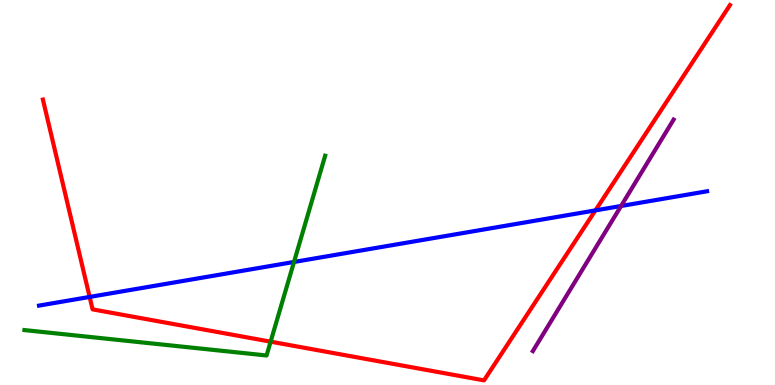[{'lines': ['blue', 'red'], 'intersections': [{'x': 1.16, 'y': 2.29}, {'x': 7.68, 'y': 4.54}]}, {'lines': ['green', 'red'], 'intersections': [{'x': 3.49, 'y': 1.13}]}, {'lines': ['purple', 'red'], 'intersections': []}, {'lines': ['blue', 'green'], 'intersections': [{'x': 3.79, 'y': 3.2}]}, {'lines': ['blue', 'purple'], 'intersections': [{'x': 8.01, 'y': 4.65}]}, {'lines': ['green', 'purple'], 'intersections': []}]